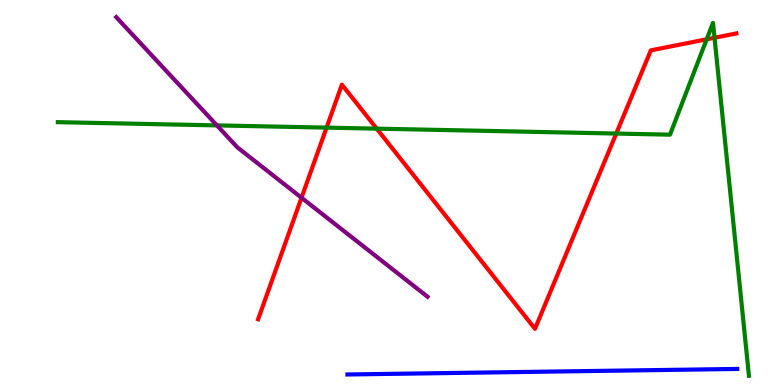[{'lines': ['blue', 'red'], 'intersections': []}, {'lines': ['green', 'red'], 'intersections': [{'x': 4.21, 'y': 6.68}, {'x': 4.86, 'y': 6.66}, {'x': 7.95, 'y': 6.53}, {'x': 9.12, 'y': 8.98}, {'x': 9.22, 'y': 9.02}]}, {'lines': ['purple', 'red'], 'intersections': [{'x': 3.89, 'y': 4.86}]}, {'lines': ['blue', 'green'], 'intersections': []}, {'lines': ['blue', 'purple'], 'intersections': []}, {'lines': ['green', 'purple'], 'intersections': [{'x': 2.8, 'y': 6.74}]}]